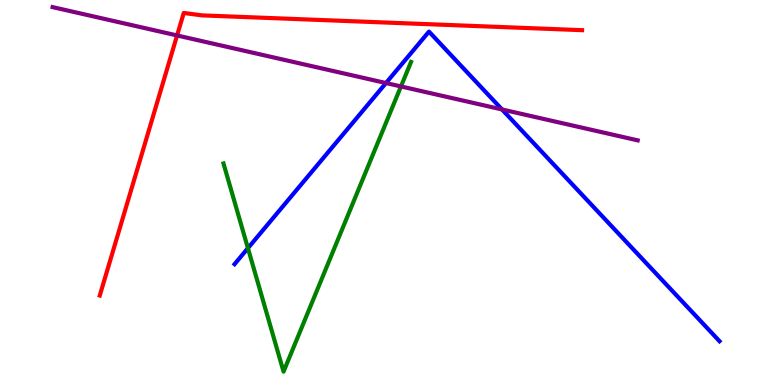[{'lines': ['blue', 'red'], 'intersections': []}, {'lines': ['green', 'red'], 'intersections': []}, {'lines': ['purple', 'red'], 'intersections': [{'x': 2.28, 'y': 9.08}]}, {'lines': ['blue', 'green'], 'intersections': [{'x': 3.2, 'y': 3.55}]}, {'lines': ['blue', 'purple'], 'intersections': [{'x': 4.98, 'y': 7.84}, {'x': 6.48, 'y': 7.16}]}, {'lines': ['green', 'purple'], 'intersections': [{'x': 5.17, 'y': 7.75}]}]